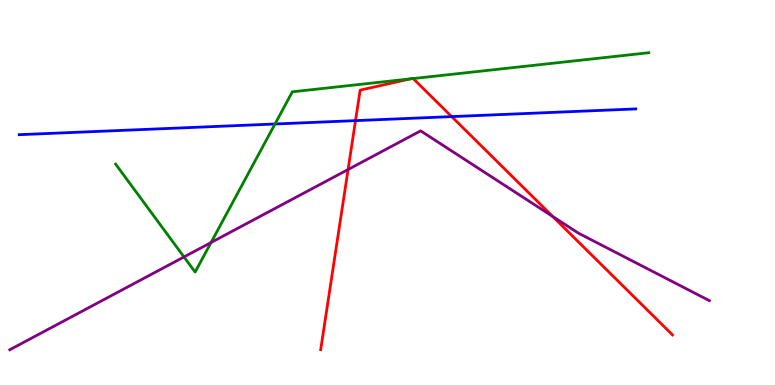[{'lines': ['blue', 'red'], 'intersections': [{'x': 4.59, 'y': 6.87}, {'x': 5.83, 'y': 6.97}]}, {'lines': ['green', 'red'], 'intersections': [{'x': 5.29, 'y': 7.95}, {'x': 5.33, 'y': 7.96}]}, {'lines': ['purple', 'red'], 'intersections': [{'x': 4.49, 'y': 5.6}, {'x': 7.13, 'y': 4.38}]}, {'lines': ['blue', 'green'], 'intersections': [{'x': 3.55, 'y': 6.78}]}, {'lines': ['blue', 'purple'], 'intersections': []}, {'lines': ['green', 'purple'], 'intersections': [{'x': 2.37, 'y': 3.33}, {'x': 2.72, 'y': 3.7}]}]